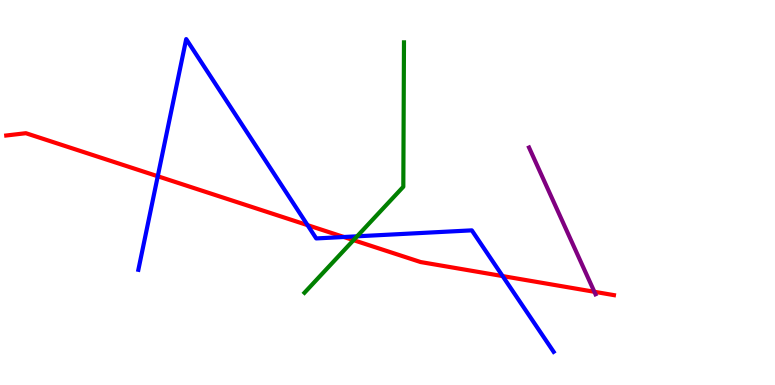[{'lines': ['blue', 'red'], 'intersections': [{'x': 2.04, 'y': 5.42}, {'x': 3.97, 'y': 4.15}, {'x': 4.44, 'y': 3.84}, {'x': 6.49, 'y': 2.83}]}, {'lines': ['green', 'red'], 'intersections': [{'x': 4.56, 'y': 3.76}]}, {'lines': ['purple', 'red'], 'intersections': [{'x': 7.67, 'y': 2.42}]}, {'lines': ['blue', 'green'], 'intersections': [{'x': 4.61, 'y': 3.86}]}, {'lines': ['blue', 'purple'], 'intersections': []}, {'lines': ['green', 'purple'], 'intersections': []}]